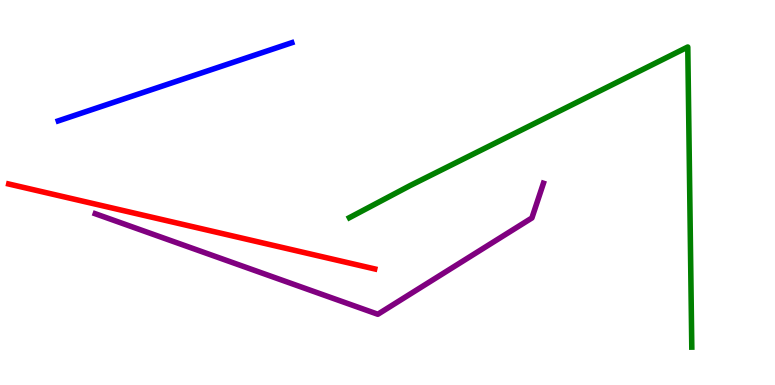[{'lines': ['blue', 'red'], 'intersections': []}, {'lines': ['green', 'red'], 'intersections': []}, {'lines': ['purple', 'red'], 'intersections': []}, {'lines': ['blue', 'green'], 'intersections': []}, {'lines': ['blue', 'purple'], 'intersections': []}, {'lines': ['green', 'purple'], 'intersections': []}]